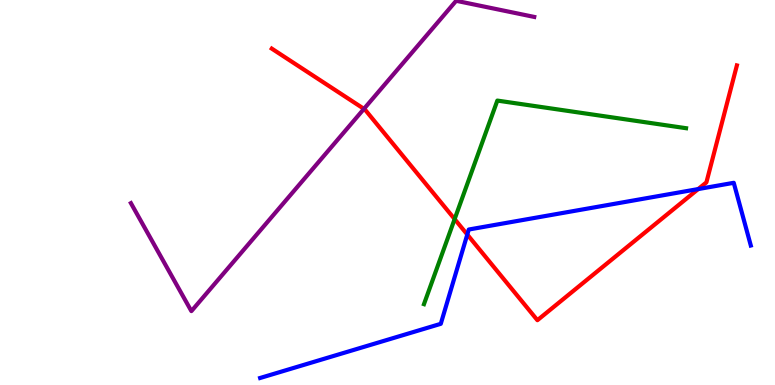[{'lines': ['blue', 'red'], 'intersections': [{'x': 6.03, 'y': 3.91}, {'x': 9.01, 'y': 5.09}]}, {'lines': ['green', 'red'], 'intersections': [{'x': 5.87, 'y': 4.31}]}, {'lines': ['purple', 'red'], 'intersections': [{'x': 4.7, 'y': 7.17}]}, {'lines': ['blue', 'green'], 'intersections': []}, {'lines': ['blue', 'purple'], 'intersections': []}, {'lines': ['green', 'purple'], 'intersections': []}]